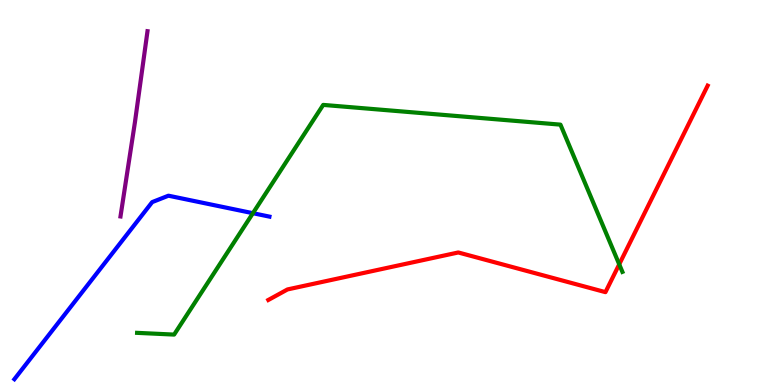[{'lines': ['blue', 'red'], 'intersections': []}, {'lines': ['green', 'red'], 'intersections': [{'x': 7.99, 'y': 3.13}]}, {'lines': ['purple', 'red'], 'intersections': []}, {'lines': ['blue', 'green'], 'intersections': [{'x': 3.26, 'y': 4.46}]}, {'lines': ['blue', 'purple'], 'intersections': []}, {'lines': ['green', 'purple'], 'intersections': []}]